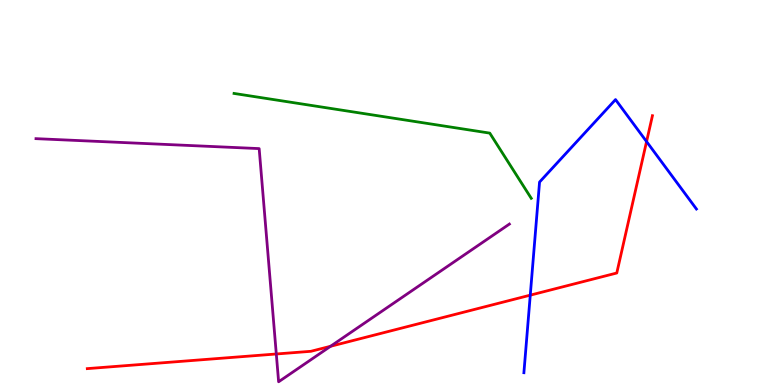[{'lines': ['blue', 'red'], 'intersections': [{'x': 6.84, 'y': 2.33}, {'x': 8.34, 'y': 6.32}]}, {'lines': ['green', 'red'], 'intersections': []}, {'lines': ['purple', 'red'], 'intersections': [{'x': 3.57, 'y': 0.806}, {'x': 4.27, 'y': 1.01}]}, {'lines': ['blue', 'green'], 'intersections': []}, {'lines': ['blue', 'purple'], 'intersections': []}, {'lines': ['green', 'purple'], 'intersections': []}]